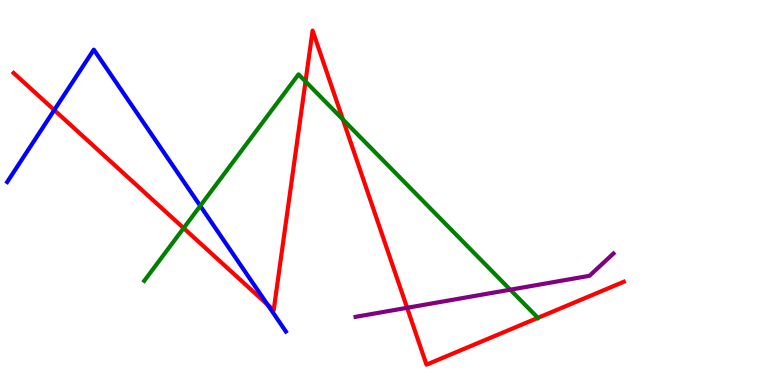[{'lines': ['blue', 'red'], 'intersections': [{'x': 0.7, 'y': 7.14}, {'x': 3.45, 'y': 2.09}]}, {'lines': ['green', 'red'], 'intersections': [{'x': 2.37, 'y': 4.08}, {'x': 3.94, 'y': 7.88}, {'x': 4.42, 'y': 6.9}, {'x': 6.94, 'y': 1.74}]}, {'lines': ['purple', 'red'], 'intersections': [{'x': 5.25, 'y': 2.01}]}, {'lines': ['blue', 'green'], 'intersections': [{'x': 2.58, 'y': 4.65}]}, {'lines': ['blue', 'purple'], 'intersections': []}, {'lines': ['green', 'purple'], 'intersections': [{'x': 6.58, 'y': 2.48}]}]